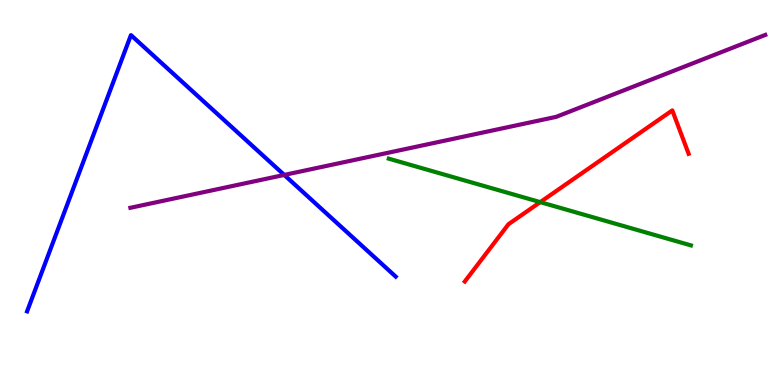[{'lines': ['blue', 'red'], 'intersections': []}, {'lines': ['green', 'red'], 'intersections': [{'x': 6.97, 'y': 4.75}]}, {'lines': ['purple', 'red'], 'intersections': []}, {'lines': ['blue', 'green'], 'intersections': []}, {'lines': ['blue', 'purple'], 'intersections': [{'x': 3.67, 'y': 5.46}]}, {'lines': ['green', 'purple'], 'intersections': []}]